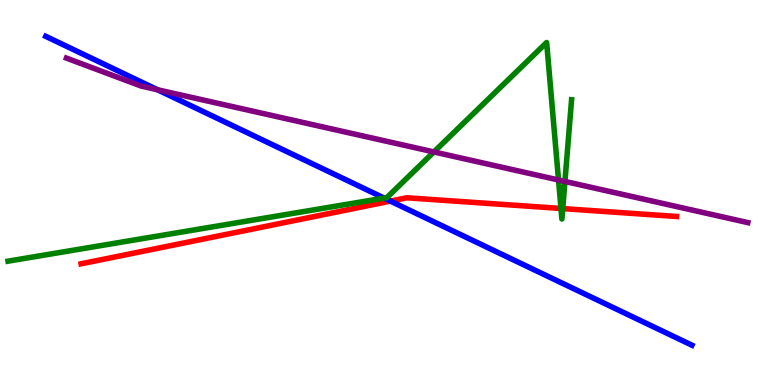[{'lines': ['blue', 'red'], 'intersections': [{'x': 5.04, 'y': 4.78}]}, {'lines': ['green', 'red'], 'intersections': [{'x': 7.24, 'y': 4.59}, {'x': 7.26, 'y': 4.58}]}, {'lines': ['purple', 'red'], 'intersections': []}, {'lines': ['blue', 'green'], 'intersections': [{'x': 4.96, 'y': 4.86}]}, {'lines': ['blue', 'purple'], 'intersections': [{'x': 2.03, 'y': 7.67}]}, {'lines': ['green', 'purple'], 'intersections': [{'x': 5.6, 'y': 6.05}, {'x': 7.21, 'y': 5.32}, {'x': 7.29, 'y': 5.29}]}]